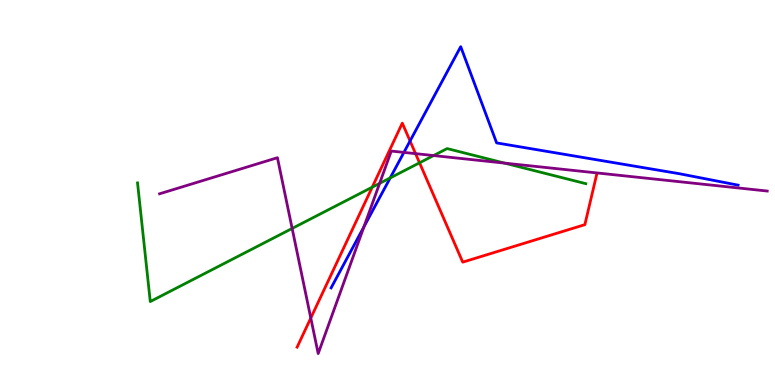[{'lines': ['blue', 'red'], 'intersections': [{'x': 5.29, 'y': 6.34}]}, {'lines': ['green', 'red'], 'intersections': [{'x': 4.8, 'y': 5.14}, {'x': 5.41, 'y': 5.77}]}, {'lines': ['purple', 'red'], 'intersections': [{'x': 4.01, 'y': 1.74}, {'x': 5.36, 'y': 6.01}]}, {'lines': ['blue', 'green'], 'intersections': [{'x': 5.03, 'y': 5.38}]}, {'lines': ['blue', 'purple'], 'intersections': [{'x': 4.7, 'y': 4.11}, {'x': 5.21, 'y': 6.04}]}, {'lines': ['green', 'purple'], 'intersections': [{'x': 3.77, 'y': 4.07}, {'x': 4.9, 'y': 5.24}, {'x': 5.59, 'y': 5.96}, {'x': 6.51, 'y': 5.76}]}]